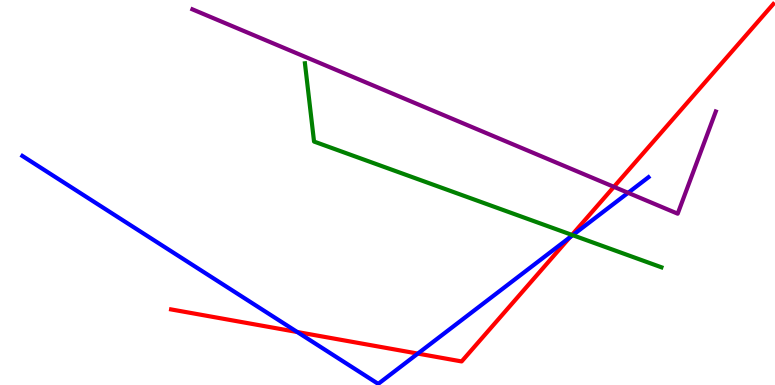[{'lines': ['blue', 'red'], 'intersections': [{'x': 3.84, 'y': 1.38}, {'x': 5.39, 'y': 0.816}, {'x': 7.35, 'y': 3.83}]}, {'lines': ['green', 'red'], 'intersections': [{'x': 7.38, 'y': 3.9}]}, {'lines': ['purple', 'red'], 'intersections': [{'x': 7.92, 'y': 5.15}]}, {'lines': ['blue', 'green'], 'intersections': [{'x': 7.39, 'y': 3.89}]}, {'lines': ['blue', 'purple'], 'intersections': [{'x': 8.1, 'y': 4.99}]}, {'lines': ['green', 'purple'], 'intersections': []}]